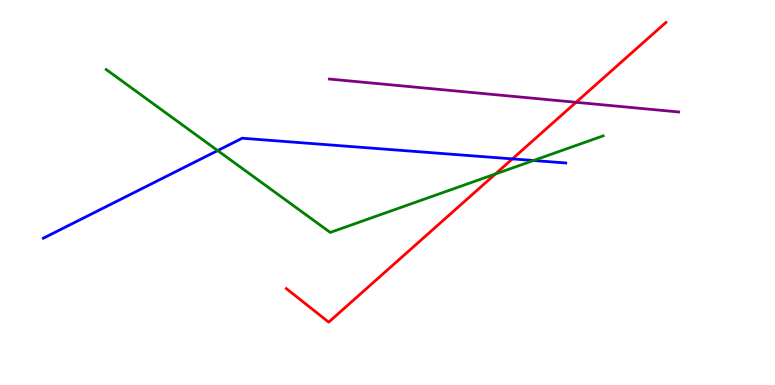[{'lines': ['blue', 'red'], 'intersections': [{'x': 6.61, 'y': 5.87}]}, {'lines': ['green', 'red'], 'intersections': [{'x': 6.39, 'y': 5.48}]}, {'lines': ['purple', 'red'], 'intersections': [{'x': 7.43, 'y': 7.34}]}, {'lines': ['blue', 'green'], 'intersections': [{'x': 2.81, 'y': 6.09}, {'x': 6.88, 'y': 5.83}]}, {'lines': ['blue', 'purple'], 'intersections': []}, {'lines': ['green', 'purple'], 'intersections': []}]